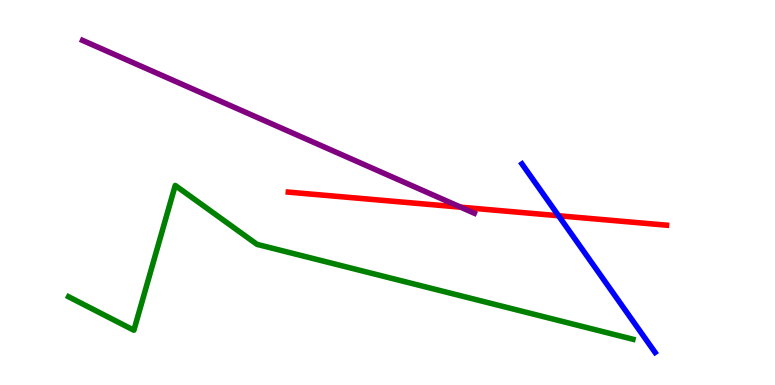[{'lines': ['blue', 'red'], 'intersections': [{'x': 7.21, 'y': 4.4}]}, {'lines': ['green', 'red'], 'intersections': []}, {'lines': ['purple', 'red'], 'intersections': [{'x': 5.94, 'y': 4.62}]}, {'lines': ['blue', 'green'], 'intersections': []}, {'lines': ['blue', 'purple'], 'intersections': []}, {'lines': ['green', 'purple'], 'intersections': []}]